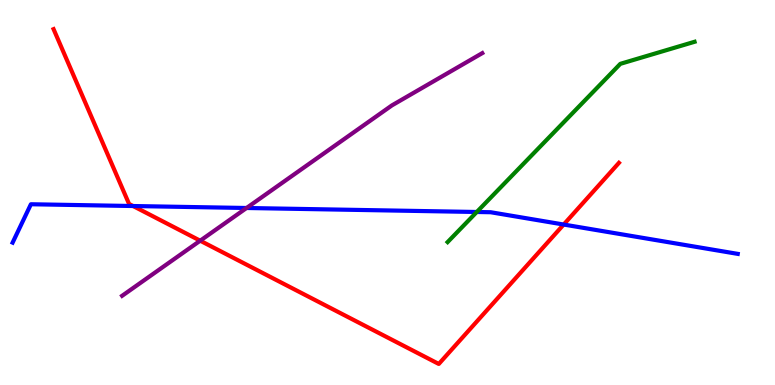[{'lines': ['blue', 'red'], 'intersections': [{'x': 1.72, 'y': 4.65}, {'x': 7.27, 'y': 4.17}]}, {'lines': ['green', 'red'], 'intersections': []}, {'lines': ['purple', 'red'], 'intersections': [{'x': 2.58, 'y': 3.75}]}, {'lines': ['blue', 'green'], 'intersections': [{'x': 6.15, 'y': 4.49}]}, {'lines': ['blue', 'purple'], 'intersections': [{'x': 3.18, 'y': 4.6}]}, {'lines': ['green', 'purple'], 'intersections': []}]